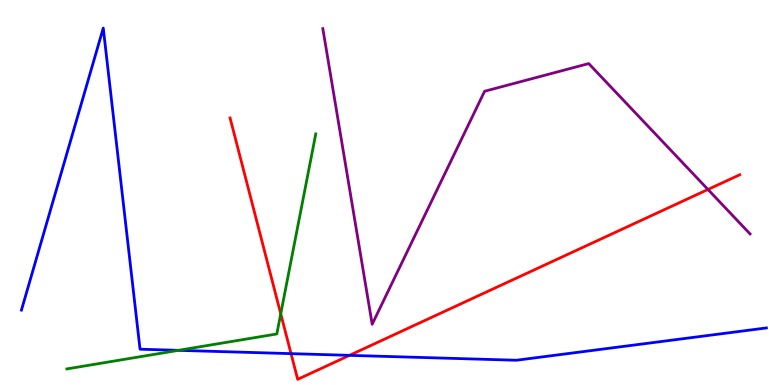[{'lines': ['blue', 'red'], 'intersections': [{'x': 3.76, 'y': 0.815}, {'x': 4.51, 'y': 0.77}]}, {'lines': ['green', 'red'], 'intersections': [{'x': 3.62, 'y': 1.85}]}, {'lines': ['purple', 'red'], 'intersections': [{'x': 9.13, 'y': 5.08}]}, {'lines': ['blue', 'green'], 'intersections': [{'x': 2.3, 'y': 0.9}]}, {'lines': ['blue', 'purple'], 'intersections': []}, {'lines': ['green', 'purple'], 'intersections': []}]